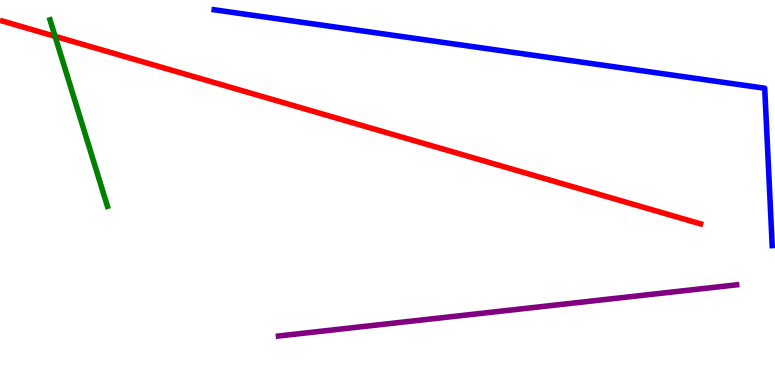[{'lines': ['blue', 'red'], 'intersections': []}, {'lines': ['green', 'red'], 'intersections': [{'x': 0.711, 'y': 9.06}]}, {'lines': ['purple', 'red'], 'intersections': []}, {'lines': ['blue', 'green'], 'intersections': []}, {'lines': ['blue', 'purple'], 'intersections': []}, {'lines': ['green', 'purple'], 'intersections': []}]